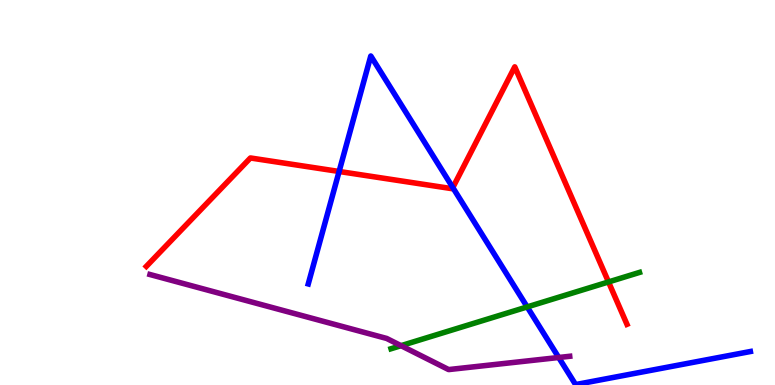[{'lines': ['blue', 'red'], 'intersections': [{'x': 4.38, 'y': 5.55}, {'x': 5.84, 'y': 5.13}]}, {'lines': ['green', 'red'], 'intersections': [{'x': 7.85, 'y': 2.68}]}, {'lines': ['purple', 'red'], 'intersections': []}, {'lines': ['blue', 'green'], 'intersections': [{'x': 6.8, 'y': 2.03}]}, {'lines': ['blue', 'purple'], 'intersections': [{'x': 7.21, 'y': 0.714}]}, {'lines': ['green', 'purple'], 'intersections': [{'x': 5.17, 'y': 1.02}]}]